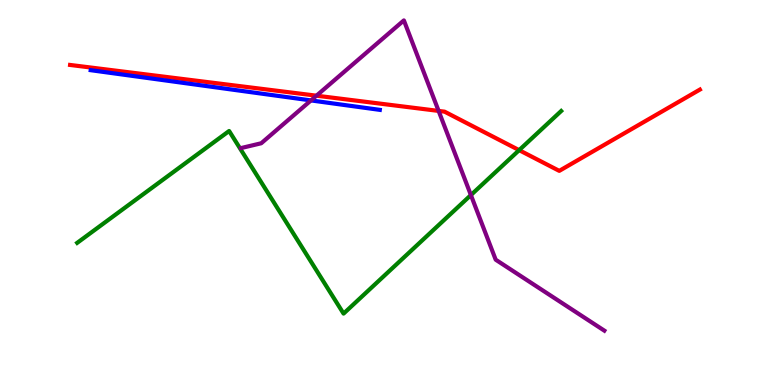[{'lines': ['blue', 'red'], 'intersections': []}, {'lines': ['green', 'red'], 'intersections': [{'x': 6.7, 'y': 6.1}]}, {'lines': ['purple', 'red'], 'intersections': [{'x': 4.08, 'y': 7.51}, {'x': 5.66, 'y': 7.12}]}, {'lines': ['blue', 'green'], 'intersections': []}, {'lines': ['blue', 'purple'], 'intersections': [{'x': 4.01, 'y': 7.39}]}, {'lines': ['green', 'purple'], 'intersections': [{'x': 6.08, 'y': 4.93}]}]